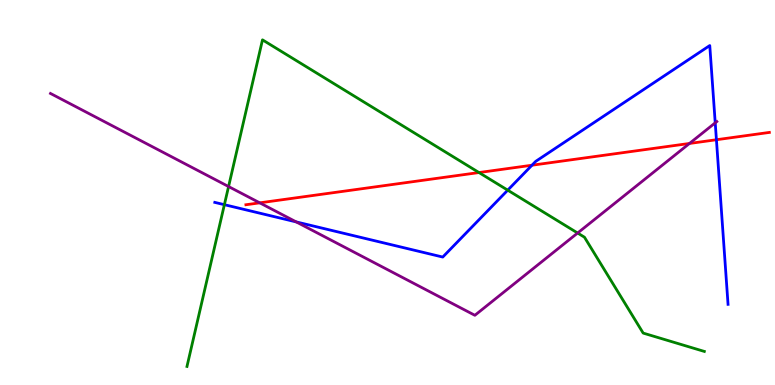[{'lines': ['blue', 'red'], 'intersections': [{'x': 6.86, 'y': 5.71}, {'x': 9.24, 'y': 6.37}]}, {'lines': ['green', 'red'], 'intersections': [{'x': 6.18, 'y': 5.52}]}, {'lines': ['purple', 'red'], 'intersections': [{'x': 3.35, 'y': 4.73}, {'x': 8.9, 'y': 6.27}]}, {'lines': ['blue', 'green'], 'intersections': [{'x': 2.9, 'y': 4.68}, {'x': 6.55, 'y': 5.06}]}, {'lines': ['blue', 'purple'], 'intersections': [{'x': 3.82, 'y': 4.24}, {'x': 9.23, 'y': 6.81}]}, {'lines': ['green', 'purple'], 'intersections': [{'x': 2.95, 'y': 5.15}, {'x': 7.45, 'y': 3.95}]}]